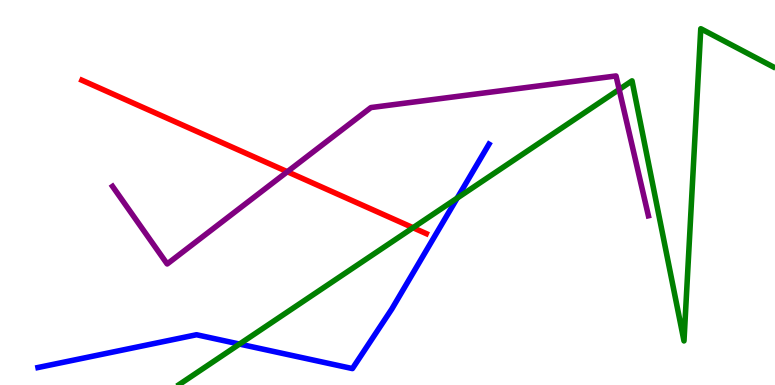[{'lines': ['blue', 'red'], 'intersections': []}, {'lines': ['green', 'red'], 'intersections': [{'x': 5.33, 'y': 4.09}]}, {'lines': ['purple', 'red'], 'intersections': [{'x': 3.71, 'y': 5.54}]}, {'lines': ['blue', 'green'], 'intersections': [{'x': 3.09, 'y': 1.06}, {'x': 5.9, 'y': 4.85}]}, {'lines': ['blue', 'purple'], 'intersections': []}, {'lines': ['green', 'purple'], 'intersections': [{'x': 7.99, 'y': 7.68}]}]